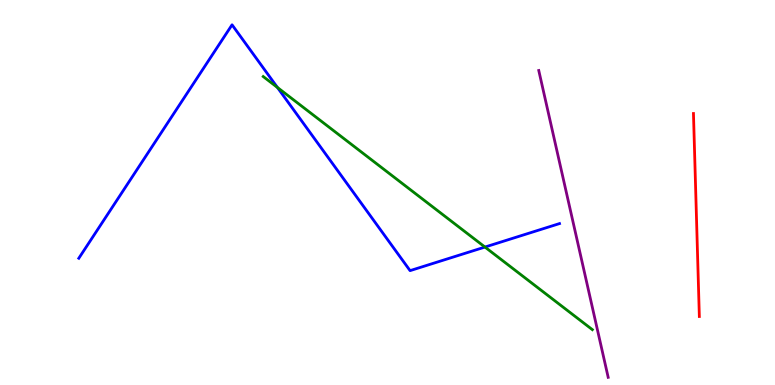[{'lines': ['blue', 'red'], 'intersections': []}, {'lines': ['green', 'red'], 'intersections': []}, {'lines': ['purple', 'red'], 'intersections': []}, {'lines': ['blue', 'green'], 'intersections': [{'x': 3.58, 'y': 7.73}, {'x': 6.26, 'y': 3.58}]}, {'lines': ['blue', 'purple'], 'intersections': []}, {'lines': ['green', 'purple'], 'intersections': []}]